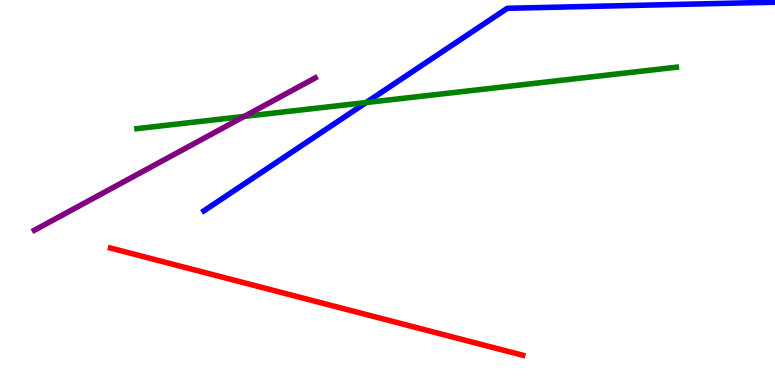[{'lines': ['blue', 'red'], 'intersections': []}, {'lines': ['green', 'red'], 'intersections': []}, {'lines': ['purple', 'red'], 'intersections': []}, {'lines': ['blue', 'green'], 'intersections': [{'x': 4.72, 'y': 7.34}]}, {'lines': ['blue', 'purple'], 'intersections': []}, {'lines': ['green', 'purple'], 'intersections': [{'x': 3.15, 'y': 6.98}]}]